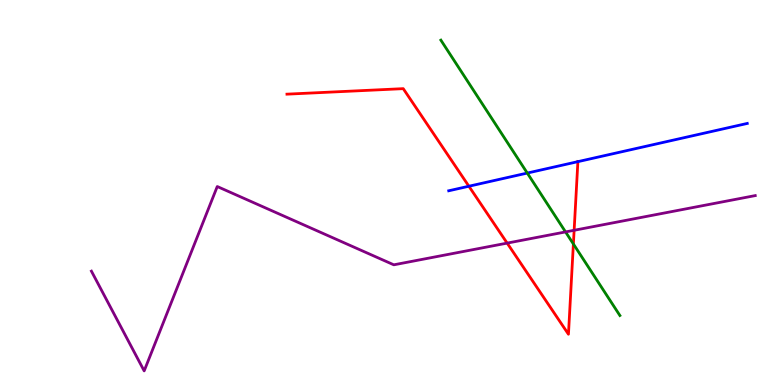[{'lines': ['blue', 'red'], 'intersections': [{'x': 6.05, 'y': 5.16}, {'x': 7.46, 'y': 5.8}]}, {'lines': ['green', 'red'], 'intersections': [{'x': 7.4, 'y': 3.66}]}, {'lines': ['purple', 'red'], 'intersections': [{'x': 6.54, 'y': 3.69}, {'x': 7.41, 'y': 4.02}]}, {'lines': ['blue', 'green'], 'intersections': [{'x': 6.8, 'y': 5.5}]}, {'lines': ['blue', 'purple'], 'intersections': []}, {'lines': ['green', 'purple'], 'intersections': [{'x': 7.3, 'y': 3.98}]}]